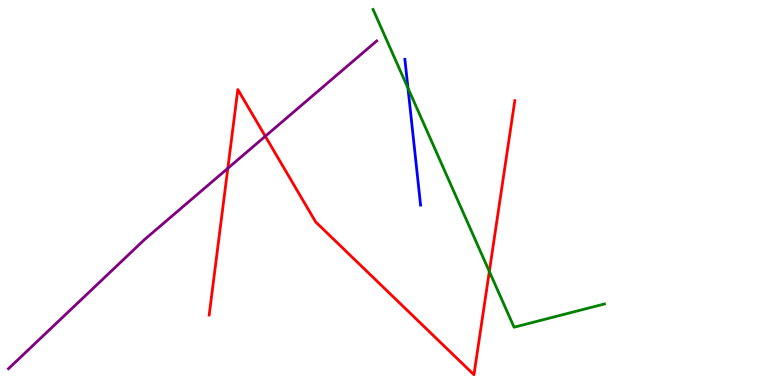[{'lines': ['blue', 'red'], 'intersections': []}, {'lines': ['green', 'red'], 'intersections': [{'x': 6.31, 'y': 2.95}]}, {'lines': ['purple', 'red'], 'intersections': [{'x': 2.94, 'y': 5.63}, {'x': 3.42, 'y': 6.46}]}, {'lines': ['blue', 'green'], 'intersections': [{'x': 5.26, 'y': 7.71}]}, {'lines': ['blue', 'purple'], 'intersections': []}, {'lines': ['green', 'purple'], 'intersections': []}]